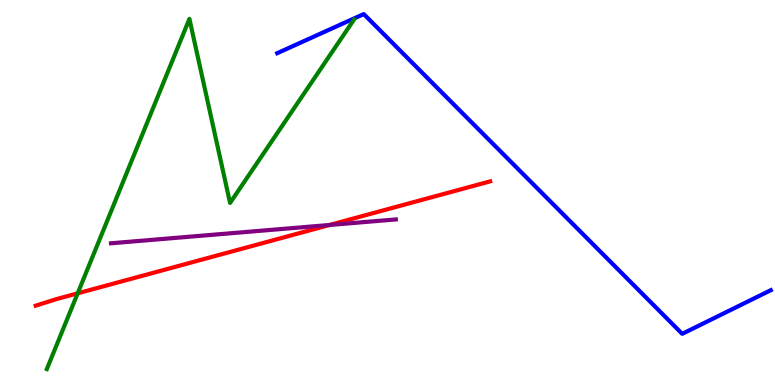[{'lines': ['blue', 'red'], 'intersections': []}, {'lines': ['green', 'red'], 'intersections': [{'x': 1.0, 'y': 2.38}]}, {'lines': ['purple', 'red'], 'intersections': [{'x': 4.25, 'y': 4.16}]}, {'lines': ['blue', 'green'], 'intersections': []}, {'lines': ['blue', 'purple'], 'intersections': []}, {'lines': ['green', 'purple'], 'intersections': []}]